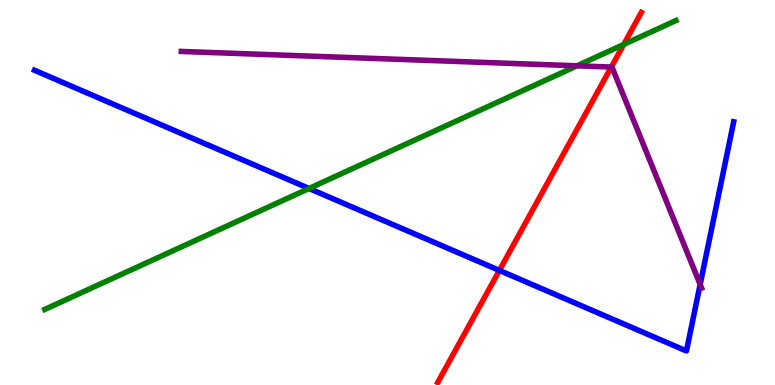[{'lines': ['blue', 'red'], 'intersections': [{'x': 6.44, 'y': 2.98}]}, {'lines': ['green', 'red'], 'intersections': [{'x': 8.05, 'y': 8.85}]}, {'lines': ['purple', 'red'], 'intersections': [{'x': 7.89, 'y': 8.26}]}, {'lines': ['blue', 'green'], 'intersections': [{'x': 3.99, 'y': 5.1}]}, {'lines': ['blue', 'purple'], 'intersections': [{'x': 9.03, 'y': 2.61}]}, {'lines': ['green', 'purple'], 'intersections': [{'x': 7.45, 'y': 8.29}]}]